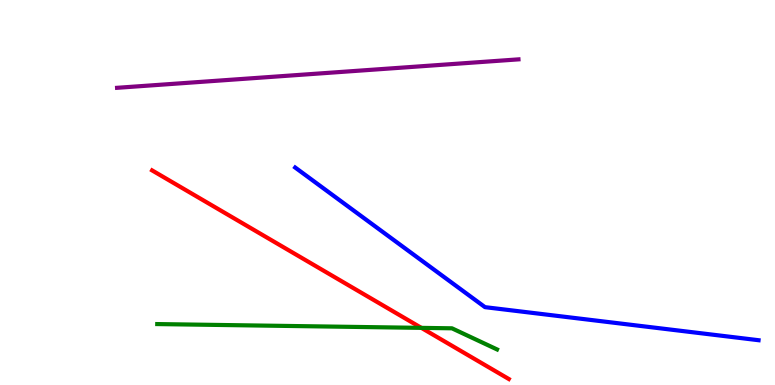[{'lines': ['blue', 'red'], 'intersections': []}, {'lines': ['green', 'red'], 'intersections': [{'x': 5.44, 'y': 1.48}]}, {'lines': ['purple', 'red'], 'intersections': []}, {'lines': ['blue', 'green'], 'intersections': []}, {'lines': ['blue', 'purple'], 'intersections': []}, {'lines': ['green', 'purple'], 'intersections': []}]